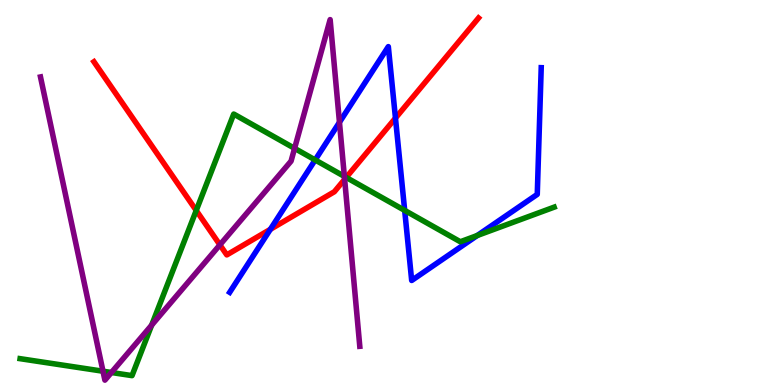[{'lines': ['blue', 'red'], 'intersections': [{'x': 3.49, 'y': 4.04}, {'x': 5.1, 'y': 6.93}]}, {'lines': ['green', 'red'], 'intersections': [{'x': 2.53, 'y': 4.53}, {'x': 4.47, 'y': 5.39}]}, {'lines': ['purple', 'red'], 'intersections': [{'x': 2.84, 'y': 3.64}, {'x': 4.45, 'y': 5.34}]}, {'lines': ['blue', 'green'], 'intersections': [{'x': 4.07, 'y': 5.85}, {'x': 5.22, 'y': 4.54}, {'x': 6.16, 'y': 3.88}]}, {'lines': ['blue', 'purple'], 'intersections': [{'x': 4.38, 'y': 6.82}]}, {'lines': ['green', 'purple'], 'intersections': [{'x': 1.33, 'y': 0.358}, {'x': 1.44, 'y': 0.325}, {'x': 1.96, 'y': 1.55}, {'x': 3.8, 'y': 6.15}, {'x': 4.44, 'y': 5.42}]}]